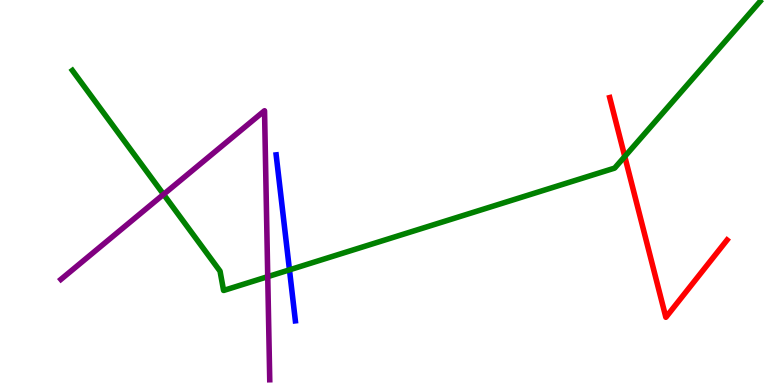[{'lines': ['blue', 'red'], 'intersections': []}, {'lines': ['green', 'red'], 'intersections': [{'x': 8.06, 'y': 5.94}]}, {'lines': ['purple', 'red'], 'intersections': []}, {'lines': ['blue', 'green'], 'intersections': [{'x': 3.74, 'y': 2.99}]}, {'lines': ['blue', 'purple'], 'intersections': []}, {'lines': ['green', 'purple'], 'intersections': [{'x': 2.11, 'y': 4.95}, {'x': 3.45, 'y': 2.81}]}]